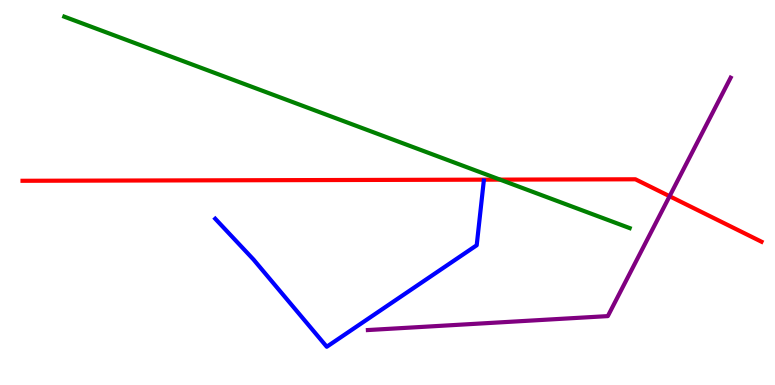[{'lines': ['blue', 'red'], 'intersections': []}, {'lines': ['green', 'red'], 'intersections': [{'x': 6.45, 'y': 5.33}]}, {'lines': ['purple', 'red'], 'intersections': [{'x': 8.64, 'y': 4.9}]}, {'lines': ['blue', 'green'], 'intersections': []}, {'lines': ['blue', 'purple'], 'intersections': []}, {'lines': ['green', 'purple'], 'intersections': []}]